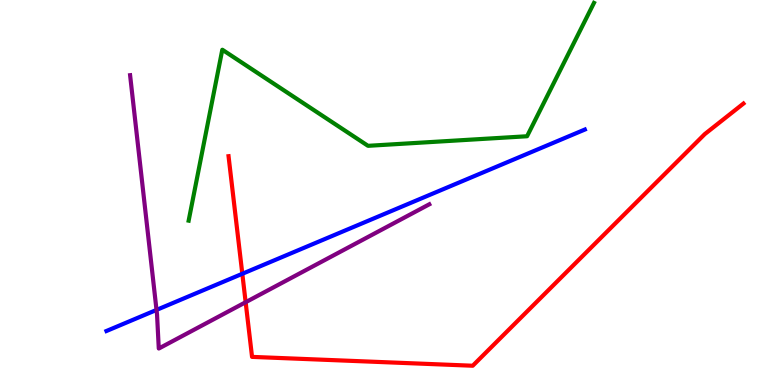[{'lines': ['blue', 'red'], 'intersections': [{'x': 3.13, 'y': 2.89}]}, {'lines': ['green', 'red'], 'intersections': []}, {'lines': ['purple', 'red'], 'intersections': [{'x': 3.17, 'y': 2.15}]}, {'lines': ['blue', 'green'], 'intersections': []}, {'lines': ['blue', 'purple'], 'intersections': [{'x': 2.02, 'y': 1.95}]}, {'lines': ['green', 'purple'], 'intersections': []}]